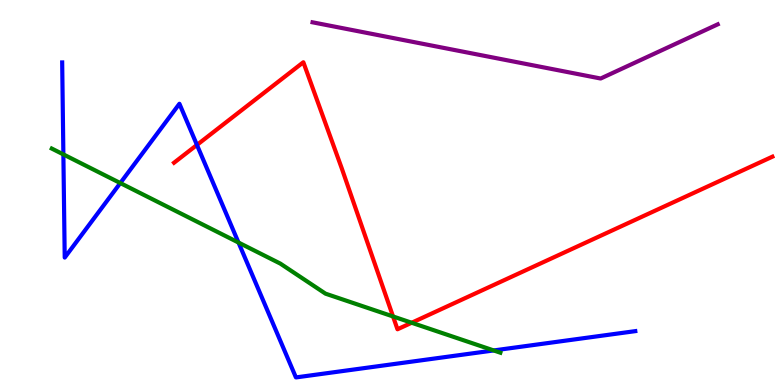[{'lines': ['blue', 'red'], 'intersections': [{'x': 2.54, 'y': 6.24}]}, {'lines': ['green', 'red'], 'intersections': [{'x': 5.07, 'y': 1.78}, {'x': 5.31, 'y': 1.62}]}, {'lines': ['purple', 'red'], 'intersections': []}, {'lines': ['blue', 'green'], 'intersections': [{'x': 0.818, 'y': 5.99}, {'x': 1.55, 'y': 5.25}, {'x': 3.08, 'y': 3.7}, {'x': 6.37, 'y': 0.897}]}, {'lines': ['blue', 'purple'], 'intersections': []}, {'lines': ['green', 'purple'], 'intersections': []}]